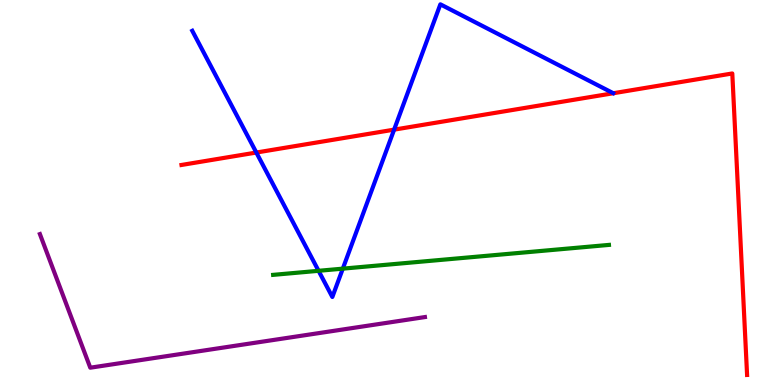[{'lines': ['blue', 'red'], 'intersections': [{'x': 3.31, 'y': 6.04}, {'x': 5.09, 'y': 6.63}]}, {'lines': ['green', 'red'], 'intersections': []}, {'lines': ['purple', 'red'], 'intersections': []}, {'lines': ['blue', 'green'], 'intersections': [{'x': 4.11, 'y': 2.97}, {'x': 4.42, 'y': 3.02}]}, {'lines': ['blue', 'purple'], 'intersections': []}, {'lines': ['green', 'purple'], 'intersections': []}]